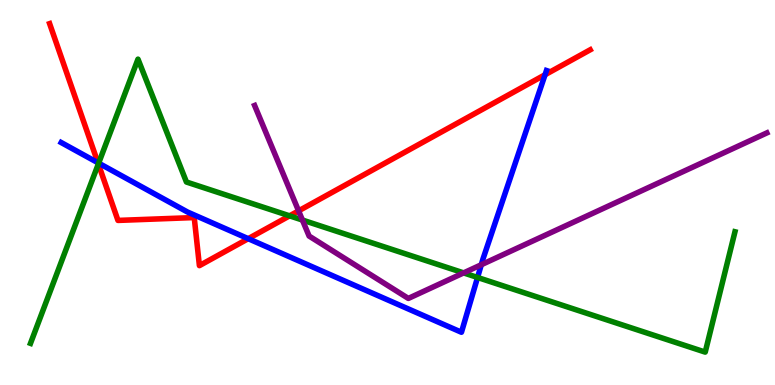[{'lines': ['blue', 'red'], 'intersections': [{'x': 1.26, 'y': 5.77}, {'x': 3.2, 'y': 3.8}, {'x': 7.03, 'y': 8.06}]}, {'lines': ['green', 'red'], 'intersections': [{'x': 1.27, 'y': 5.74}, {'x': 3.74, 'y': 4.39}]}, {'lines': ['purple', 'red'], 'intersections': [{'x': 3.85, 'y': 4.52}]}, {'lines': ['blue', 'green'], 'intersections': [{'x': 1.27, 'y': 5.76}, {'x': 6.16, 'y': 2.79}]}, {'lines': ['blue', 'purple'], 'intersections': [{'x': 6.21, 'y': 3.12}]}, {'lines': ['green', 'purple'], 'intersections': [{'x': 3.9, 'y': 4.28}, {'x': 5.98, 'y': 2.91}]}]